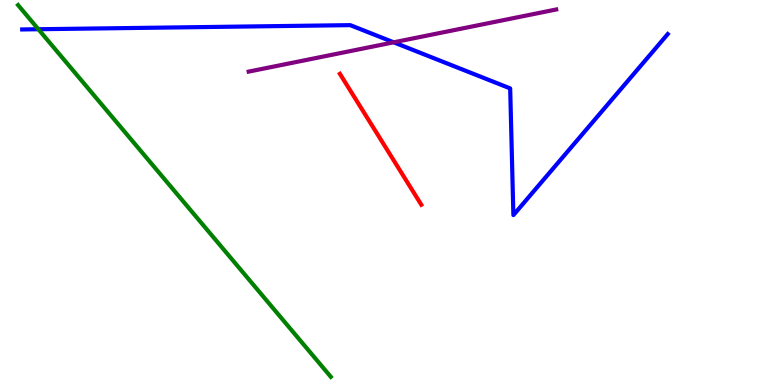[{'lines': ['blue', 'red'], 'intersections': []}, {'lines': ['green', 'red'], 'intersections': []}, {'lines': ['purple', 'red'], 'intersections': []}, {'lines': ['blue', 'green'], 'intersections': [{'x': 0.495, 'y': 9.24}]}, {'lines': ['blue', 'purple'], 'intersections': [{'x': 5.08, 'y': 8.9}]}, {'lines': ['green', 'purple'], 'intersections': []}]